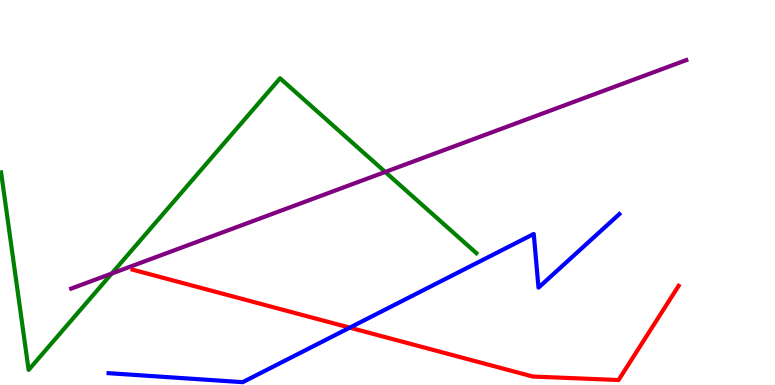[{'lines': ['blue', 'red'], 'intersections': [{'x': 4.51, 'y': 1.49}]}, {'lines': ['green', 'red'], 'intersections': []}, {'lines': ['purple', 'red'], 'intersections': []}, {'lines': ['blue', 'green'], 'intersections': []}, {'lines': ['blue', 'purple'], 'intersections': []}, {'lines': ['green', 'purple'], 'intersections': [{'x': 1.44, 'y': 2.89}, {'x': 4.97, 'y': 5.53}]}]